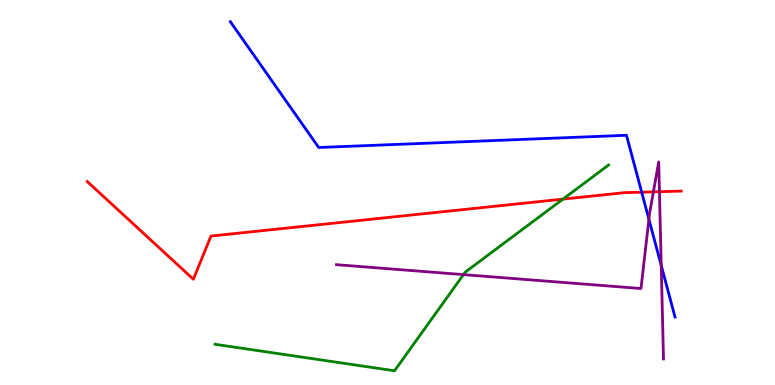[{'lines': ['blue', 'red'], 'intersections': [{'x': 8.28, 'y': 5.01}]}, {'lines': ['green', 'red'], 'intersections': [{'x': 7.26, 'y': 4.83}]}, {'lines': ['purple', 'red'], 'intersections': [{'x': 8.43, 'y': 5.02}, {'x': 8.51, 'y': 5.02}]}, {'lines': ['blue', 'green'], 'intersections': []}, {'lines': ['blue', 'purple'], 'intersections': [{'x': 8.37, 'y': 4.31}, {'x': 8.53, 'y': 3.11}]}, {'lines': ['green', 'purple'], 'intersections': [{'x': 5.98, 'y': 2.87}]}]